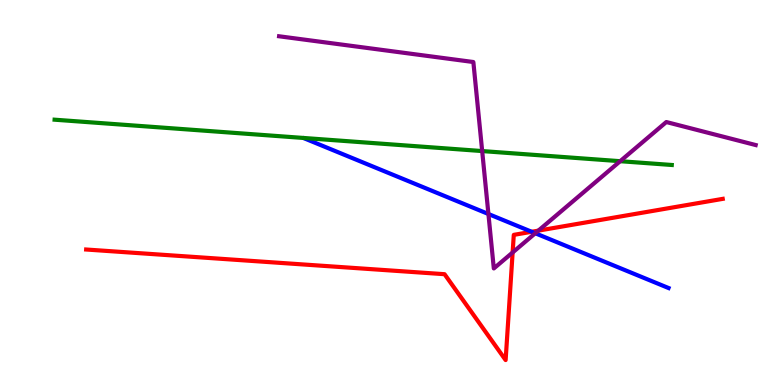[{'lines': ['blue', 'red'], 'intersections': [{'x': 6.86, 'y': 3.98}]}, {'lines': ['green', 'red'], 'intersections': []}, {'lines': ['purple', 'red'], 'intersections': [{'x': 6.61, 'y': 3.44}, {'x': 6.95, 'y': 4.01}]}, {'lines': ['blue', 'green'], 'intersections': []}, {'lines': ['blue', 'purple'], 'intersections': [{'x': 6.3, 'y': 4.44}, {'x': 6.91, 'y': 3.94}]}, {'lines': ['green', 'purple'], 'intersections': [{'x': 6.22, 'y': 6.08}, {'x': 8.0, 'y': 5.81}]}]